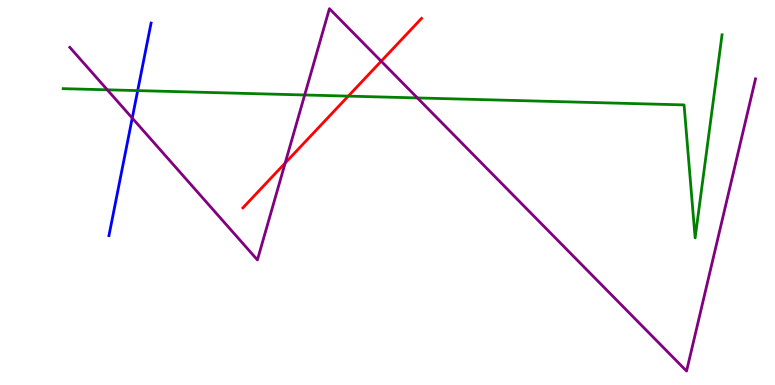[{'lines': ['blue', 'red'], 'intersections': []}, {'lines': ['green', 'red'], 'intersections': [{'x': 4.49, 'y': 7.5}]}, {'lines': ['purple', 'red'], 'intersections': [{'x': 3.68, 'y': 5.77}, {'x': 4.92, 'y': 8.41}]}, {'lines': ['blue', 'green'], 'intersections': [{'x': 1.78, 'y': 7.65}]}, {'lines': ['blue', 'purple'], 'intersections': [{'x': 1.71, 'y': 6.93}]}, {'lines': ['green', 'purple'], 'intersections': [{'x': 1.38, 'y': 7.67}, {'x': 3.93, 'y': 7.53}, {'x': 5.39, 'y': 7.46}]}]